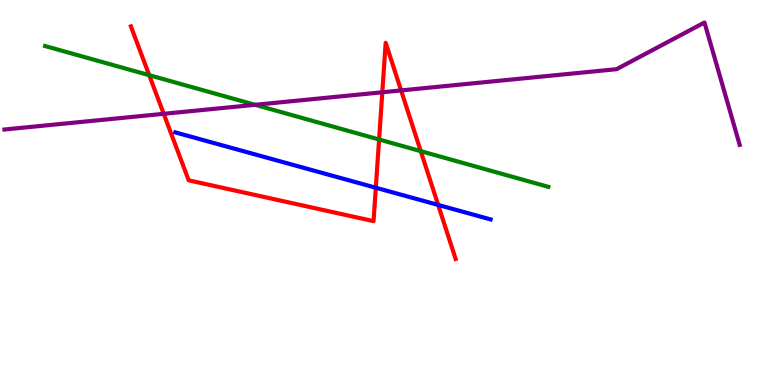[{'lines': ['blue', 'red'], 'intersections': [{'x': 4.85, 'y': 5.12}, {'x': 5.65, 'y': 4.68}]}, {'lines': ['green', 'red'], 'intersections': [{'x': 1.93, 'y': 8.05}, {'x': 4.89, 'y': 6.38}, {'x': 5.43, 'y': 6.07}]}, {'lines': ['purple', 'red'], 'intersections': [{'x': 2.11, 'y': 7.04}, {'x': 4.93, 'y': 7.6}, {'x': 5.18, 'y': 7.65}]}, {'lines': ['blue', 'green'], 'intersections': []}, {'lines': ['blue', 'purple'], 'intersections': []}, {'lines': ['green', 'purple'], 'intersections': [{'x': 3.29, 'y': 7.28}]}]